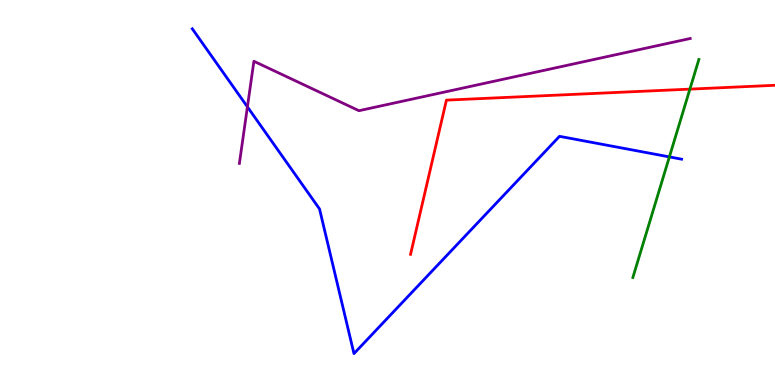[{'lines': ['blue', 'red'], 'intersections': []}, {'lines': ['green', 'red'], 'intersections': [{'x': 8.9, 'y': 7.69}]}, {'lines': ['purple', 'red'], 'intersections': []}, {'lines': ['blue', 'green'], 'intersections': [{'x': 8.64, 'y': 5.92}]}, {'lines': ['blue', 'purple'], 'intersections': [{'x': 3.19, 'y': 7.22}]}, {'lines': ['green', 'purple'], 'intersections': []}]